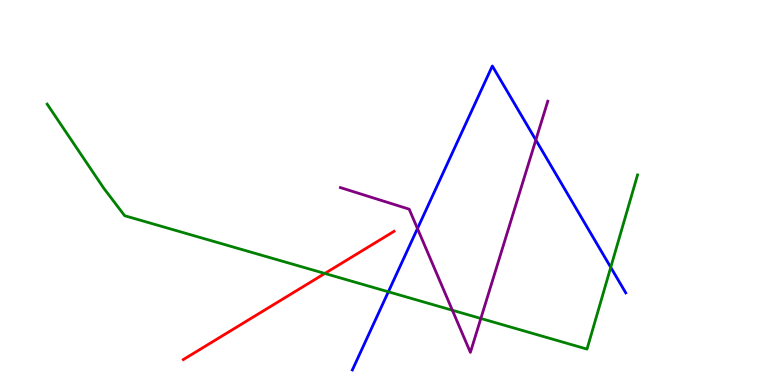[{'lines': ['blue', 'red'], 'intersections': []}, {'lines': ['green', 'red'], 'intersections': [{'x': 4.19, 'y': 2.9}]}, {'lines': ['purple', 'red'], 'intersections': []}, {'lines': ['blue', 'green'], 'intersections': [{'x': 5.01, 'y': 2.42}, {'x': 7.88, 'y': 3.06}]}, {'lines': ['blue', 'purple'], 'intersections': [{'x': 5.39, 'y': 4.06}, {'x': 6.91, 'y': 6.36}]}, {'lines': ['green', 'purple'], 'intersections': [{'x': 5.84, 'y': 1.94}, {'x': 6.2, 'y': 1.73}]}]